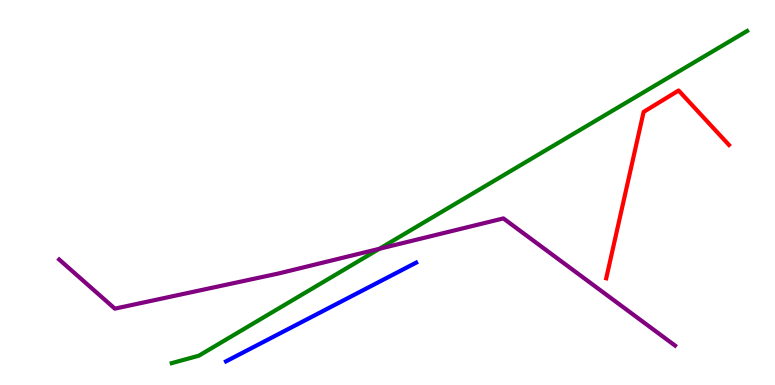[{'lines': ['blue', 'red'], 'intersections': []}, {'lines': ['green', 'red'], 'intersections': []}, {'lines': ['purple', 'red'], 'intersections': []}, {'lines': ['blue', 'green'], 'intersections': []}, {'lines': ['blue', 'purple'], 'intersections': []}, {'lines': ['green', 'purple'], 'intersections': [{'x': 4.89, 'y': 3.54}]}]